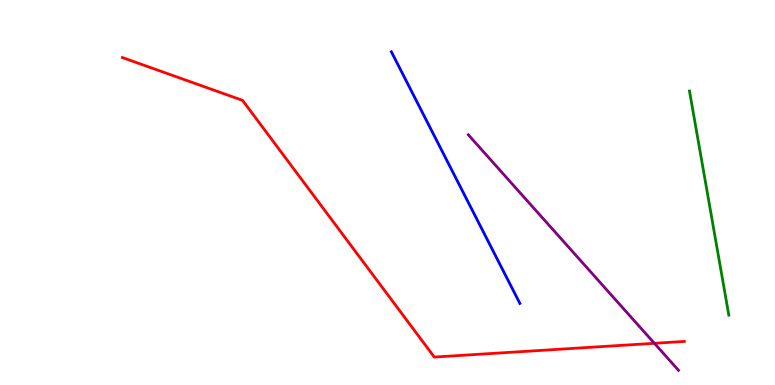[{'lines': ['blue', 'red'], 'intersections': []}, {'lines': ['green', 'red'], 'intersections': []}, {'lines': ['purple', 'red'], 'intersections': [{'x': 8.44, 'y': 1.08}]}, {'lines': ['blue', 'green'], 'intersections': []}, {'lines': ['blue', 'purple'], 'intersections': []}, {'lines': ['green', 'purple'], 'intersections': []}]